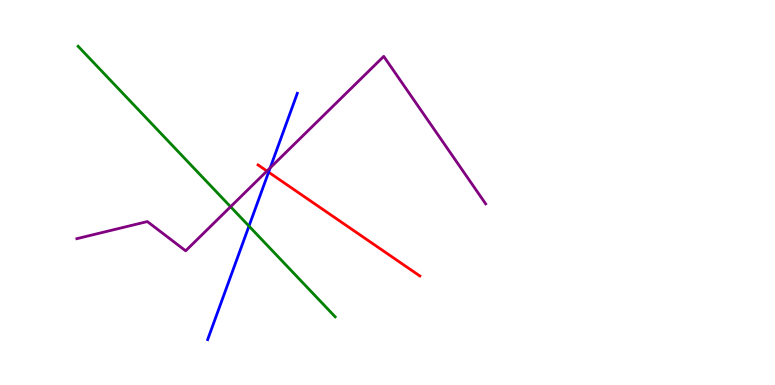[{'lines': ['blue', 'red'], 'intersections': [{'x': 3.47, 'y': 5.53}]}, {'lines': ['green', 'red'], 'intersections': []}, {'lines': ['purple', 'red'], 'intersections': [{'x': 3.44, 'y': 5.56}]}, {'lines': ['blue', 'green'], 'intersections': [{'x': 3.21, 'y': 4.13}]}, {'lines': ['blue', 'purple'], 'intersections': [{'x': 3.49, 'y': 5.64}]}, {'lines': ['green', 'purple'], 'intersections': [{'x': 2.98, 'y': 4.63}]}]